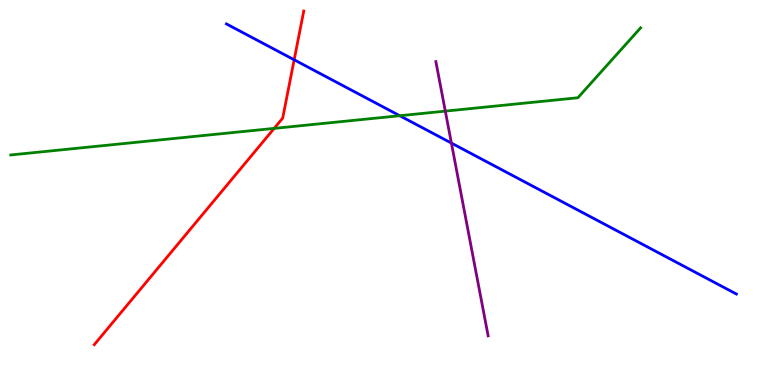[{'lines': ['blue', 'red'], 'intersections': [{'x': 3.8, 'y': 8.45}]}, {'lines': ['green', 'red'], 'intersections': [{'x': 3.54, 'y': 6.67}]}, {'lines': ['purple', 'red'], 'intersections': []}, {'lines': ['blue', 'green'], 'intersections': [{'x': 5.16, 'y': 6.99}]}, {'lines': ['blue', 'purple'], 'intersections': [{'x': 5.82, 'y': 6.28}]}, {'lines': ['green', 'purple'], 'intersections': [{'x': 5.75, 'y': 7.11}]}]